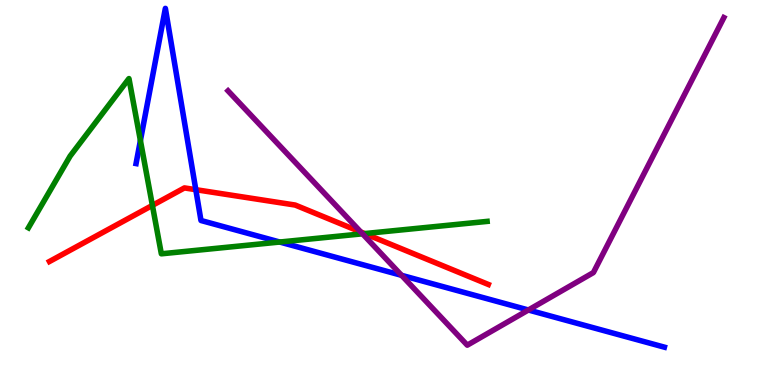[{'lines': ['blue', 'red'], 'intersections': [{'x': 2.53, 'y': 5.07}]}, {'lines': ['green', 'red'], 'intersections': [{'x': 1.97, 'y': 4.67}, {'x': 4.7, 'y': 3.93}]}, {'lines': ['purple', 'red'], 'intersections': [{'x': 4.66, 'y': 3.97}]}, {'lines': ['blue', 'green'], 'intersections': [{'x': 1.81, 'y': 6.35}, {'x': 3.61, 'y': 3.71}]}, {'lines': ['blue', 'purple'], 'intersections': [{'x': 5.18, 'y': 2.85}, {'x': 6.82, 'y': 1.95}]}, {'lines': ['green', 'purple'], 'intersections': [{'x': 4.68, 'y': 3.93}]}]